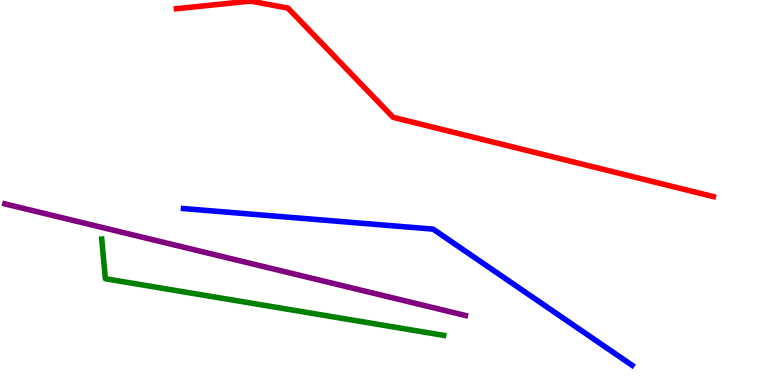[{'lines': ['blue', 'red'], 'intersections': []}, {'lines': ['green', 'red'], 'intersections': []}, {'lines': ['purple', 'red'], 'intersections': []}, {'lines': ['blue', 'green'], 'intersections': []}, {'lines': ['blue', 'purple'], 'intersections': []}, {'lines': ['green', 'purple'], 'intersections': []}]